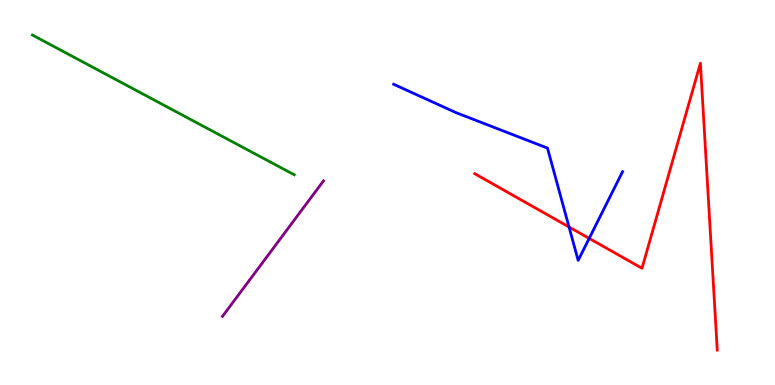[{'lines': ['blue', 'red'], 'intersections': [{'x': 7.34, 'y': 4.1}, {'x': 7.6, 'y': 3.81}]}, {'lines': ['green', 'red'], 'intersections': []}, {'lines': ['purple', 'red'], 'intersections': []}, {'lines': ['blue', 'green'], 'intersections': []}, {'lines': ['blue', 'purple'], 'intersections': []}, {'lines': ['green', 'purple'], 'intersections': []}]